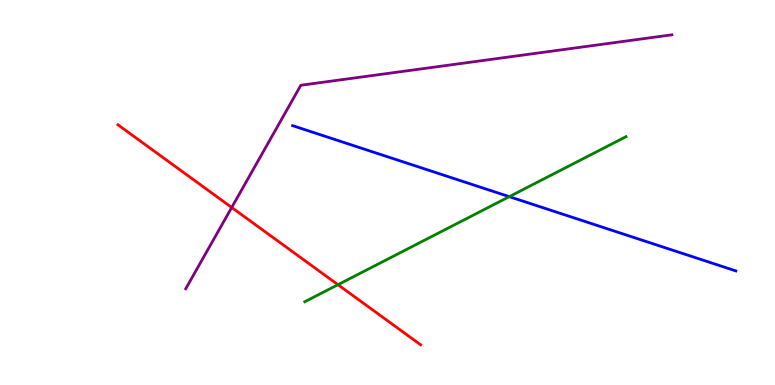[{'lines': ['blue', 'red'], 'intersections': []}, {'lines': ['green', 'red'], 'intersections': [{'x': 4.36, 'y': 2.61}]}, {'lines': ['purple', 'red'], 'intersections': [{'x': 2.99, 'y': 4.61}]}, {'lines': ['blue', 'green'], 'intersections': [{'x': 6.57, 'y': 4.89}]}, {'lines': ['blue', 'purple'], 'intersections': []}, {'lines': ['green', 'purple'], 'intersections': []}]